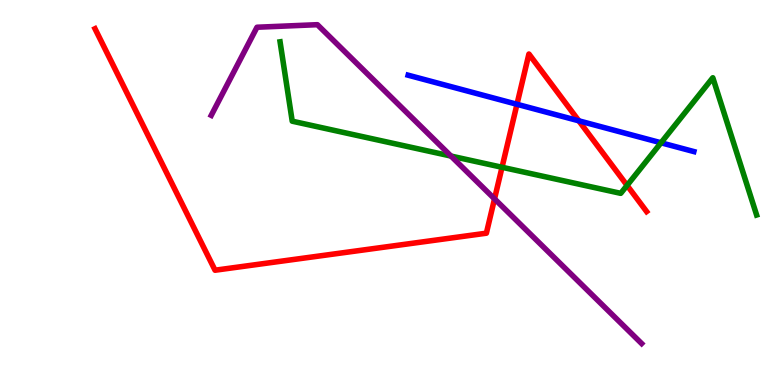[{'lines': ['blue', 'red'], 'intersections': [{'x': 6.67, 'y': 7.29}, {'x': 7.47, 'y': 6.86}]}, {'lines': ['green', 'red'], 'intersections': [{'x': 6.48, 'y': 5.66}, {'x': 8.09, 'y': 5.18}]}, {'lines': ['purple', 'red'], 'intersections': [{'x': 6.38, 'y': 4.83}]}, {'lines': ['blue', 'green'], 'intersections': [{'x': 8.53, 'y': 6.29}]}, {'lines': ['blue', 'purple'], 'intersections': []}, {'lines': ['green', 'purple'], 'intersections': [{'x': 5.82, 'y': 5.95}]}]